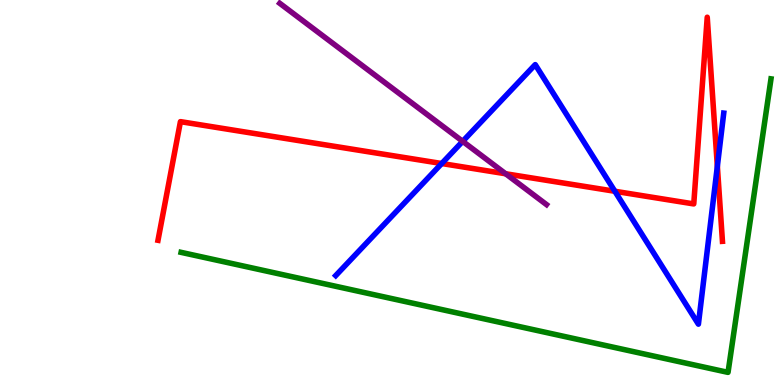[{'lines': ['blue', 'red'], 'intersections': [{'x': 5.7, 'y': 5.75}, {'x': 7.93, 'y': 5.03}, {'x': 9.26, 'y': 5.68}]}, {'lines': ['green', 'red'], 'intersections': []}, {'lines': ['purple', 'red'], 'intersections': [{'x': 6.52, 'y': 5.49}]}, {'lines': ['blue', 'green'], 'intersections': []}, {'lines': ['blue', 'purple'], 'intersections': [{'x': 5.97, 'y': 6.33}]}, {'lines': ['green', 'purple'], 'intersections': []}]